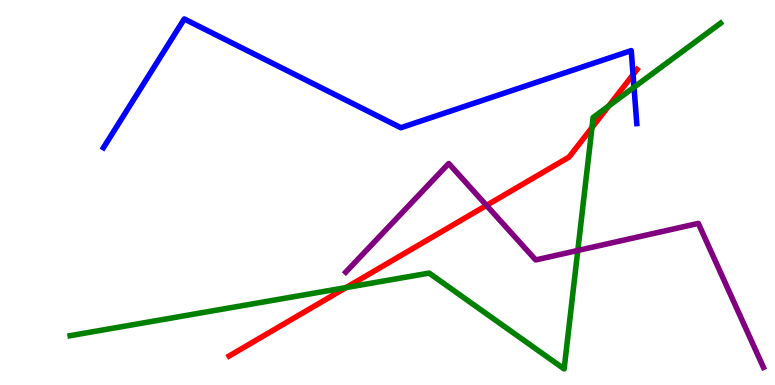[{'lines': ['blue', 'red'], 'intersections': [{'x': 8.17, 'y': 8.06}]}, {'lines': ['green', 'red'], 'intersections': [{'x': 4.47, 'y': 2.53}, {'x': 7.64, 'y': 6.69}, {'x': 7.85, 'y': 7.25}]}, {'lines': ['purple', 'red'], 'intersections': [{'x': 6.28, 'y': 4.66}]}, {'lines': ['blue', 'green'], 'intersections': [{'x': 8.18, 'y': 7.73}]}, {'lines': ['blue', 'purple'], 'intersections': []}, {'lines': ['green', 'purple'], 'intersections': [{'x': 7.46, 'y': 3.49}]}]